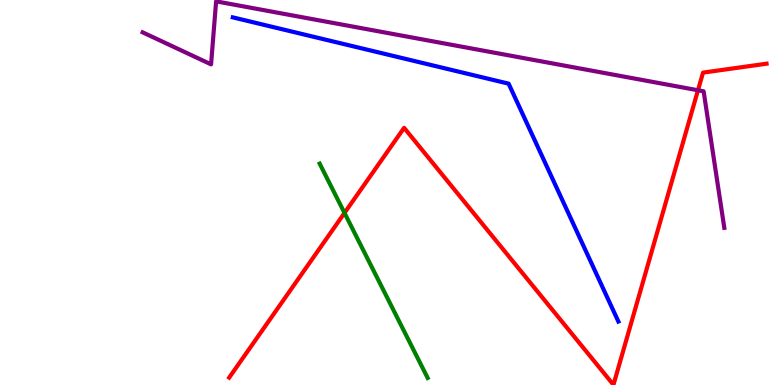[{'lines': ['blue', 'red'], 'intersections': []}, {'lines': ['green', 'red'], 'intersections': [{'x': 4.45, 'y': 4.47}]}, {'lines': ['purple', 'red'], 'intersections': [{'x': 9.01, 'y': 7.66}]}, {'lines': ['blue', 'green'], 'intersections': []}, {'lines': ['blue', 'purple'], 'intersections': []}, {'lines': ['green', 'purple'], 'intersections': []}]